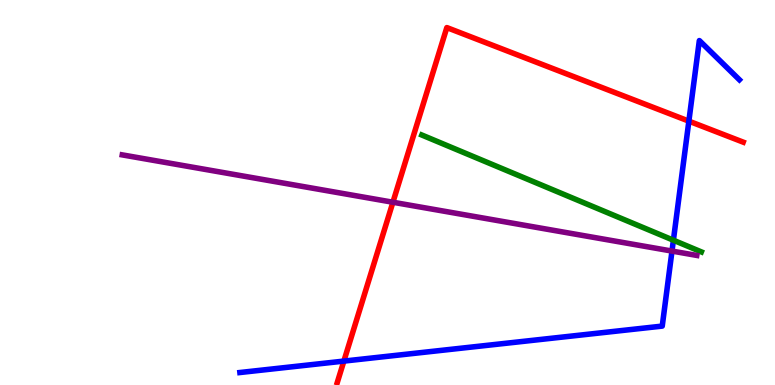[{'lines': ['blue', 'red'], 'intersections': [{'x': 4.44, 'y': 0.621}, {'x': 8.89, 'y': 6.85}]}, {'lines': ['green', 'red'], 'intersections': []}, {'lines': ['purple', 'red'], 'intersections': [{'x': 5.07, 'y': 4.75}]}, {'lines': ['blue', 'green'], 'intersections': [{'x': 8.69, 'y': 3.76}]}, {'lines': ['blue', 'purple'], 'intersections': [{'x': 8.67, 'y': 3.48}]}, {'lines': ['green', 'purple'], 'intersections': []}]